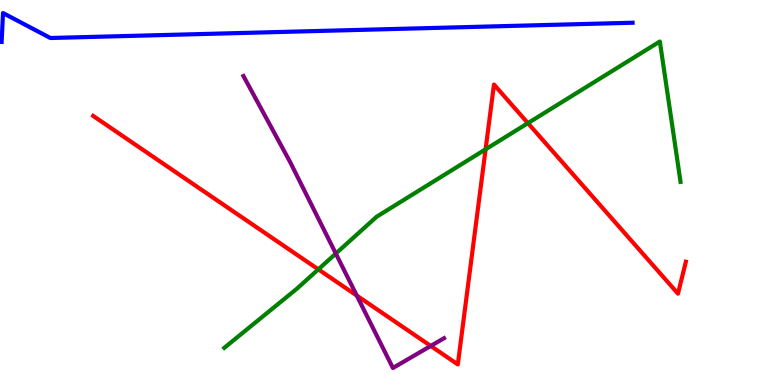[{'lines': ['blue', 'red'], 'intersections': []}, {'lines': ['green', 'red'], 'intersections': [{'x': 4.11, 'y': 3.0}, {'x': 6.27, 'y': 6.12}, {'x': 6.81, 'y': 6.8}]}, {'lines': ['purple', 'red'], 'intersections': [{'x': 4.6, 'y': 2.32}, {'x': 5.56, 'y': 1.01}]}, {'lines': ['blue', 'green'], 'intersections': []}, {'lines': ['blue', 'purple'], 'intersections': []}, {'lines': ['green', 'purple'], 'intersections': [{'x': 4.33, 'y': 3.41}]}]